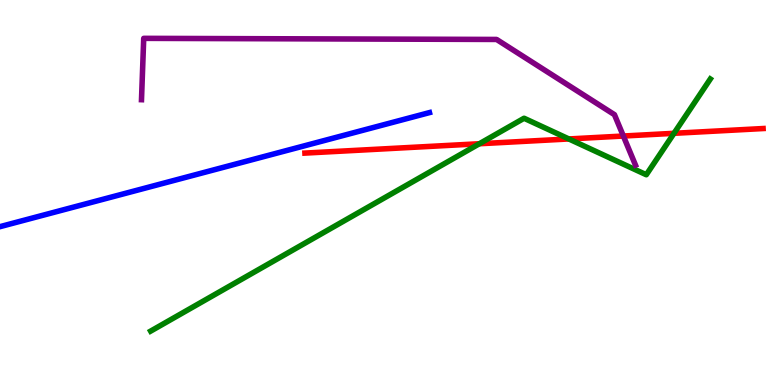[{'lines': ['blue', 'red'], 'intersections': []}, {'lines': ['green', 'red'], 'intersections': [{'x': 6.19, 'y': 6.27}, {'x': 7.34, 'y': 6.39}, {'x': 8.7, 'y': 6.54}]}, {'lines': ['purple', 'red'], 'intersections': [{'x': 8.04, 'y': 6.47}]}, {'lines': ['blue', 'green'], 'intersections': []}, {'lines': ['blue', 'purple'], 'intersections': []}, {'lines': ['green', 'purple'], 'intersections': []}]